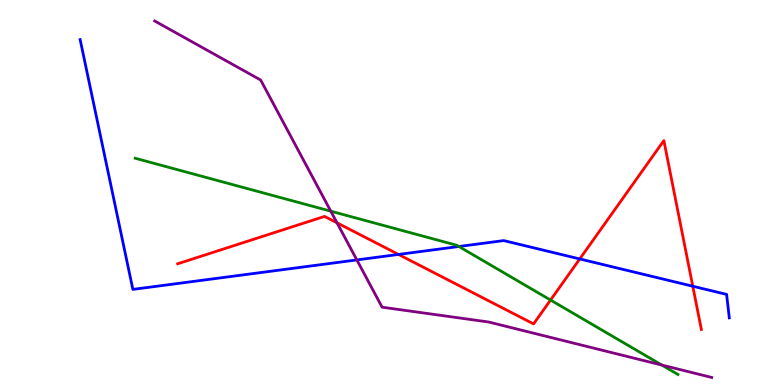[{'lines': ['blue', 'red'], 'intersections': [{'x': 5.14, 'y': 3.39}, {'x': 7.48, 'y': 3.27}, {'x': 8.94, 'y': 2.57}]}, {'lines': ['green', 'red'], 'intersections': [{'x': 7.1, 'y': 2.21}]}, {'lines': ['purple', 'red'], 'intersections': [{'x': 4.35, 'y': 4.21}]}, {'lines': ['blue', 'green'], 'intersections': [{'x': 5.92, 'y': 3.6}]}, {'lines': ['blue', 'purple'], 'intersections': [{'x': 4.6, 'y': 3.25}]}, {'lines': ['green', 'purple'], 'intersections': [{'x': 4.27, 'y': 4.51}, {'x': 8.54, 'y': 0.518}]}]